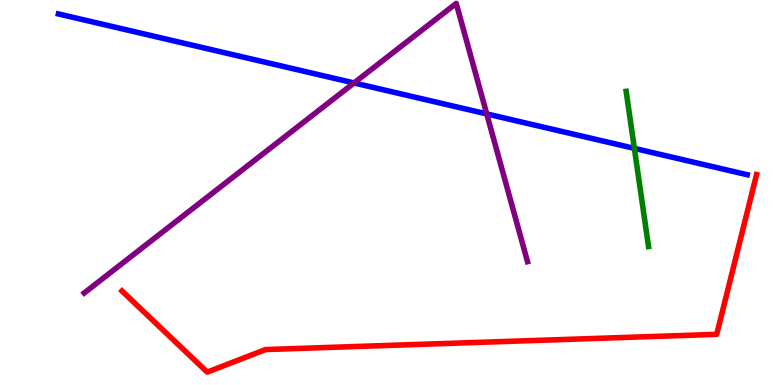[{'lines': ['blue', 'red'], 'intersections': []}, {'lines': ['green', 'red'], 'intersections': []}, {'lines': ['purple', 'red'], 'intersections': []}, {'lines': ['blue', 'green'], 'intersections': [{'x': 8.19, 'y': 6.15}]}, {'lines': ['blue', 'purple'], 'intersections': [{'x': 4.57, 'y': 7.85}, {'x': 6.28, 'y': 7.04}]}, {'lines': ['green', 'purple'], 'intersections': []}]